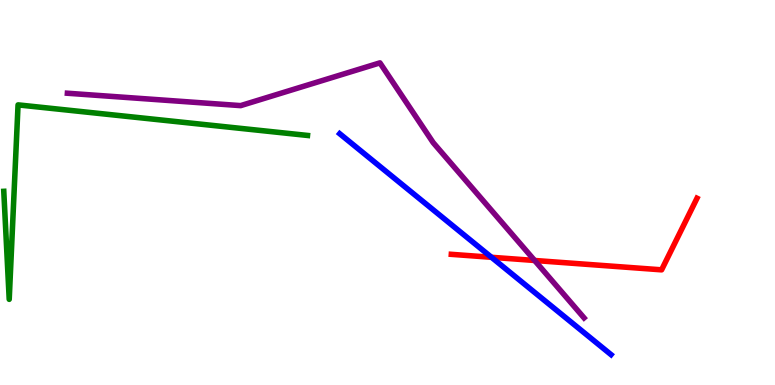[{'lines': ['blue', 'red'], 'intersections': [{'x': 6.34, 'y': 3.32}]}, {'lines': ['green', 'red'], 'intersections': []}, {'lines': ['purple', 'red'], 'intersections': [{'x': 6.9, 'y': 3.23}]}, {'lines': ['blue', 'green'], 'intersections': []}, {'lines': ['blue', 'purple'], 'intersections': []}, {'lines': ['green', 'purple'], 'intersections': []}]